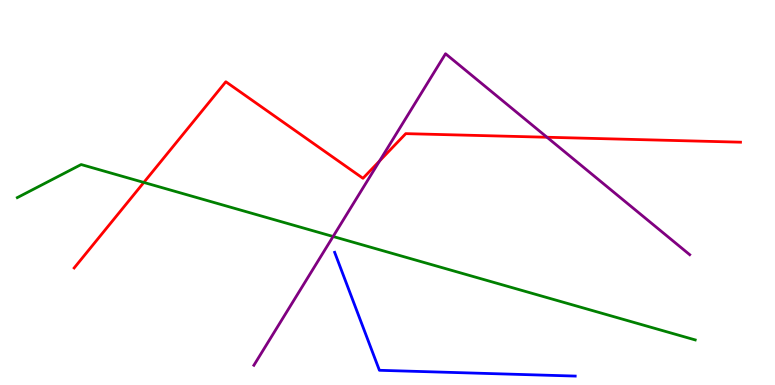[{'lines': ['blue', 'red'], 'intersections': []}, {'lines': ['green', 'red'], 'intersections': [{'x': 1.86, 'y': 5.26}]}, {'lines': ['purple', 'red'], 'intersections': [{'x': 4.9, 'y': 5.82}, {'x': 7.06, 'y': 6.44}]}, {'lines': ['blue', 'green'], 'intersections': []}, {'lines': ['blue', 'purple'], 'intersections': []}, {'lines': ['green', 'purple'], 'intersections': [{'x': 4.3, 'y': 3.86}]}]